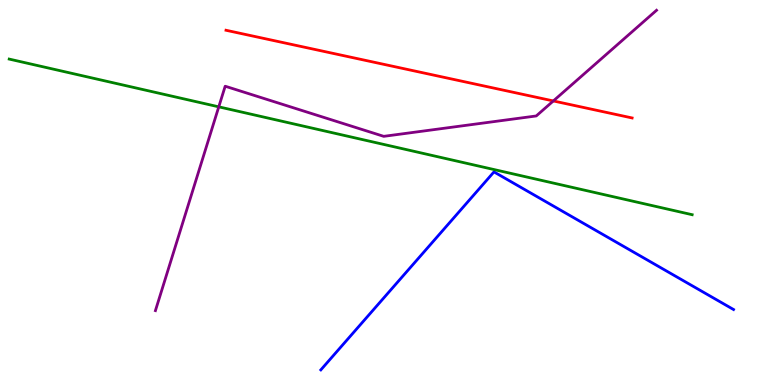[{'lines': ['blue', 'red'], 'intersections': []}, {'lines': ['green', 'red'], 'intersections': []}, {'lines': ['purple', 'red'], 'intersections': [{'x': 7.14, 'y': 7.38}]}, {'lines': ['blue', 'green'], 'intersections': []}, {'lines': ['blue', 'purple'], 'intersections': []}, {'lines': ['green', 'purple'], 'intersections': [{'x': 2.82, 'y': 7.23}]}]